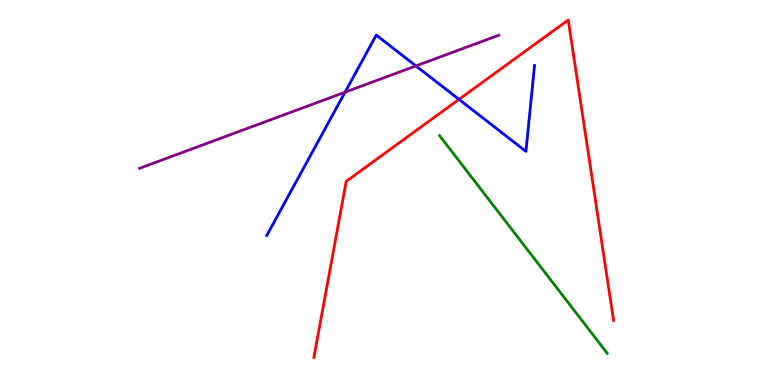[{'lines': ['blue', 'red'], 'intersections': [{'x': 5.92, 'y': 7.42}]}, {'lines': ['green', 'red'], 'intersections': []}, {'lines': ['purple', 'red'], 'intersections': []}, {'lines': ['blue', 'green'], 'intersections': []}, {'lines': ['blue', 'purple'], 'intersections': [{'x': 4.45, 'y': 7.61}, {'x': 5.37, 'y': 8.29}]}, {'lines': ['green', 'purple'], 'intersections': []}]